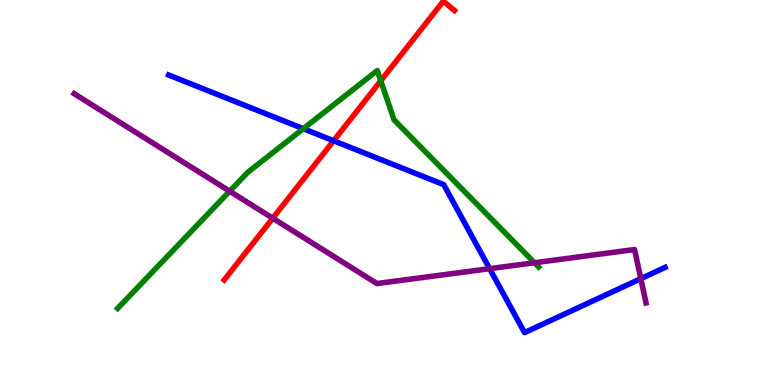[{'lines': ['blue', 'red'], 'intersections': [{'x': 4.3, 'y': 6.34}]}, {'lines': ['green', 'red'], 'intersections': [{'x': 4.91, 'y': 7.9}]}, {'lines': ['purple', 'red'], 'intersections': [{'x': 3.52, 'y': 4.33}]}, {'lines': ['blue', 'green'], 'intersections': [{'x': 3.91, 'y': 6.66}]}, {'lines': ['blue', 'purple'], 'intersections': [{'x': 6.32, 'y': 3.02}, {'x': 8.27, 'y': 2.76}]}, {'lines': ['green', 'purple'], 'intersections': [{'x': 2.96, 'y': 5.03}, {'x': 6.9, 'y': 3.18}]}]